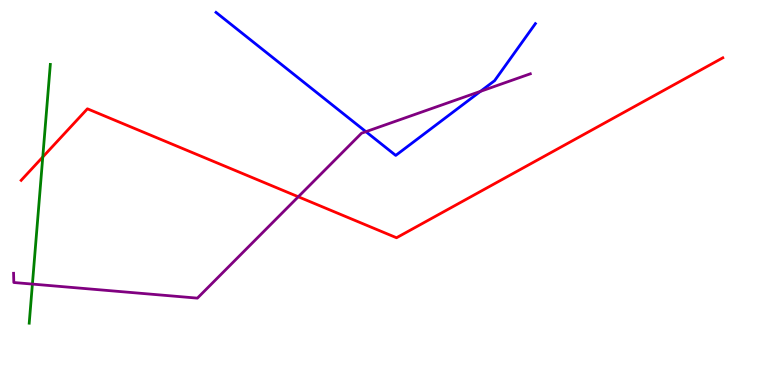[{'lines': ['blue', 'red'], 'intersections': []}, {'lines': ['green', 'red'], 'intersections': [{'x': 0.552, 'y': 5.92}]}, {'lines': ['purple', 'red'], 'intersections': [{'x': 3.85, 'y': 4.89}]}, {'lines': ['blue', 'green'], 'intersections': []}, {'lines': ['blue', 'purple'], 'intersections': [{'x': 4.72, 'y': 6.58}, {'x': 6.2, 'y': 7.63}]}, {'lines': ['green', 'purple'], 'intersections': [{'x': 0.418, 'y': 2.62}]}]